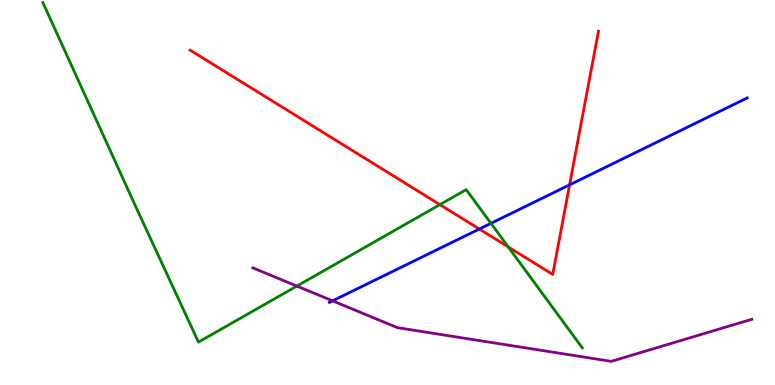[{'lines': ['blue', 'red'], 'intersections': [{'x': 6.18, 'y': 4.05}, {'x': 7.35, 'y': 5.2}]}, {'lines': ['green', 'red'], 'intersections': [{'x': 5.68, 'y': 4.68}, {'x': 6.56, 'y': 3.59}]}, {'lines': ['purple', 'red'], 'intersections': []}, {'lines': ['blue', 'green'], 'intersections': [{'x': 6.33, 'y': 4.2}]}, {'lines': ['blue', 'purple'], 'intersections': [{'x': 4.29, 'y': 2.19}]}, {'lines': ['green', 'purple'], 'intersections': [{'x': 3.83, 'y': 2.57}]}]